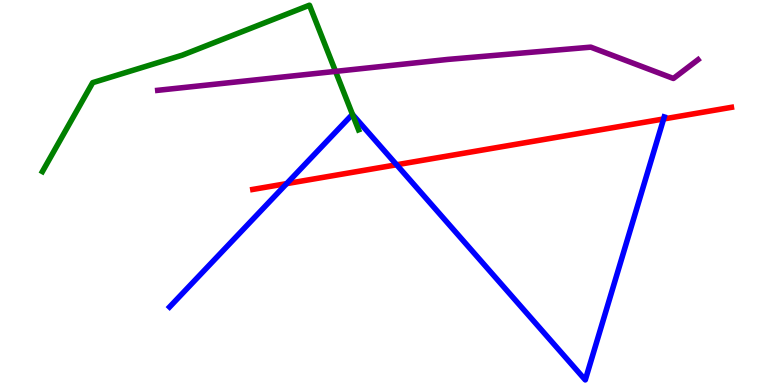[{'lines': ['blue', 'red'], 'intersections': [{'x': 3.7, 'y': 5.23}, {'x': 5.12, 'y': 5.72}, {'x': 8.56, 'y': 6.91}]}, {'lines': ['green', 'red'], 'intersections': []}, {'lines': ['purple', 'red'], 'intersections': []}, {'lines': ['blue', 'green'], 'intersections': [{'x': 4.55, 'y': 7.03}]}, {'lines': ['blue', 'purple'], 'intersections': []}, {'lines': ['green', 'purple'], 'intersections': [{'x': 4.33, 'y': 8.15}]}]